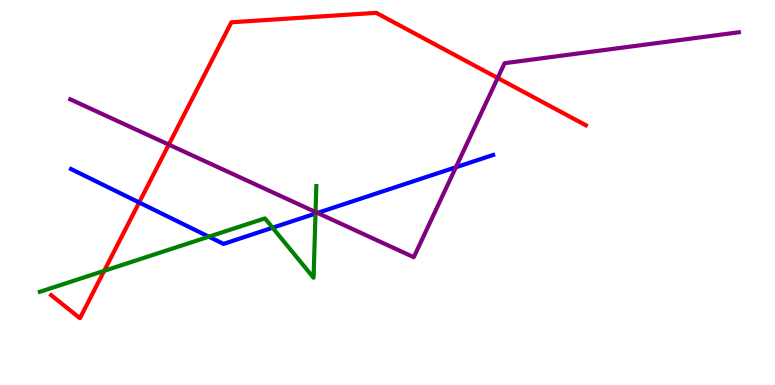[{'lines': ['blue', 'red'], 'intersections': [{'x': 1.8, 'y': 4.74}]}, {'lines': ['green', 'red'], 'intersections': [{'x': 1.34, 'y': 2.97}]}, {'lines': ['purple', 'red'], 'intersections': [{'x': 2.18, 'y': 6.24}, {'x': 6.42, 'y': 7.97}]}, {'lines': ['blue', 'green'], 'intersections': [{'x': 2.69, 'y': 3.85}, {'x': 3.52, 'y': 4.09}, {'x': 4.07, 'y': 4.45}]}, {'lines': ['blue', 'purple'], 'intersections': [{'x': 4.1, 'y': 4.47}, {'x': 5.88, 'y': 5.66}]}, {'lines': ['green', 'purple'], 'intersections': [{'x': 4.07, 'y': 4.49}]}]